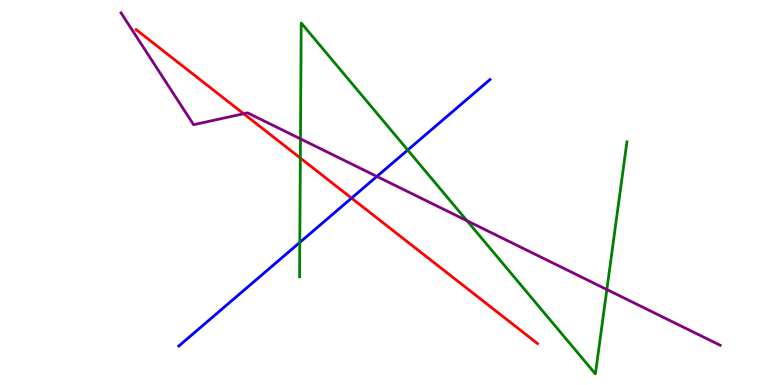[{'lines': ['blue', 'red'], 'intersections': [{'x': 4.54, 'y': 4.85}]}, {'lines': ['green', 'red'], 'intersections': [{'x': 3.88, 'y': 5.89}]}, {'lines': ['purple', 'red'], 'intersections': [{'x': 3.14, 'y': 7.05}]}, {'lines': ['blue', 'green'], 'intersections': [{'x': 3.87, 'y': 3.7}, {'x': 5.26, 'y': 6.1}]}, {'lines': ['blue', 'purple'], 'intersections': [{'x': 4.86, 'y': 5.42}]}, {'lines': ['green', 'purple'], 'intersections': [{'x': 3.88, 'y': 6.39}, {'x': 6.03, 'y': 4.27}, {'x': 7.83, 'y': 2.48}]}]